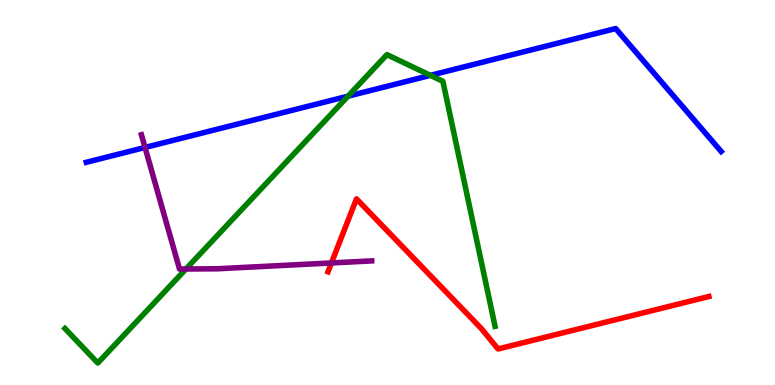[{'lines': ['blue', 'red'], 'intersections': []}, {'lines': ['green', 'red'], 'intersections': []}, {'lines': ['purple', 'red'], 'intersections': [{'x': 4.28, 'y': 3.17}]}, {'lines': ['blue', 'green'], 'intersections': [{'x': 4.49, 'y': 7.5}, {'x': 5.55, 'y': 8.04}]}, {'lines': ['blue', 'purple'], 'intersections': [{'x': 1.87, 'y': 6.17}]}, {'lines': ['green', 'purple'], 'intersections': [{'x': 2.4, 'y': 3.01}]}]